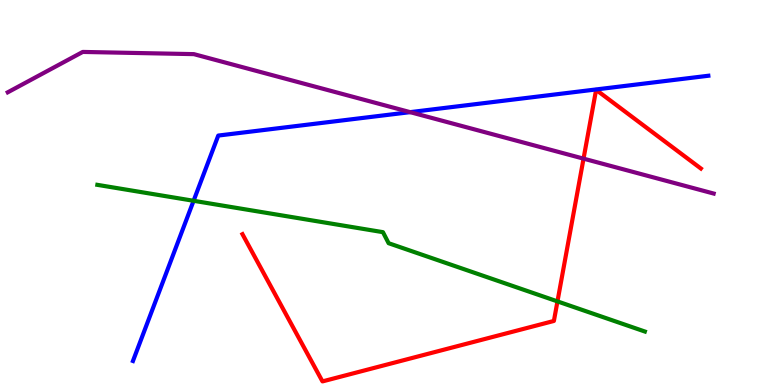[{'lines': ['blue', 'red'], 'intersections': []}, {'lines': ['green', 'red'], 'intersections': [{'x': 7.19, 'y': 2.17}]}, {'lines': ['purple', 'red'], 'intersections': [{'x': 7.53, 'y': 5.88}]}, {'lines': ['blue', 'green'], 'intersections': [{'x': 2.5, 'y': 4.78}]}, {'lines': ['blue', 'purple'], 'intersections': [{'x': 5.29, 'y': 7.09}]}, {'lines': ['green', 'purple'], 'intersections': []}]